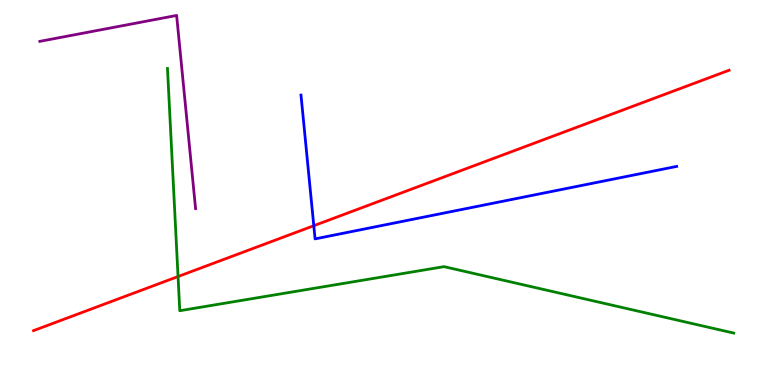[{'lines': ['blue', 'red'], 'intersections': [{'x': 4.05, 'y': 4.14}]}, {'lines': ['green', 'red'], 'intersections': [{'x': 2.3, 'y': 2.82}]}, {'lines': ['purple', 'red'], 'intersections': []}, {'lines': ['blue', 'green'], 'intersections': []}, {'lines': ['blue', 'purple'], 'intersections': []}, {'lines': ['green', 'purple'], 'intersections': []}]